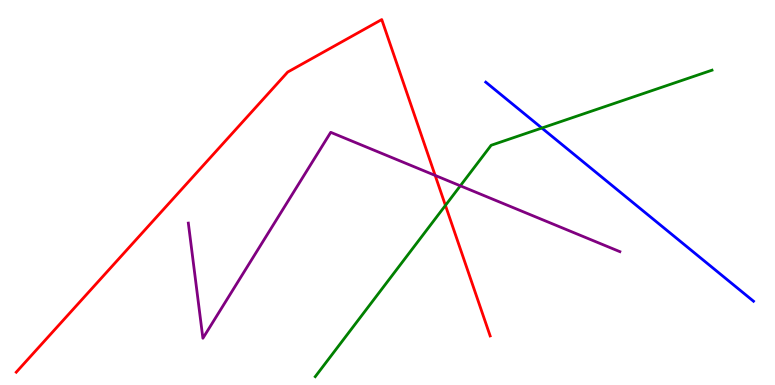[{'lines': ['blue', 'red'], 'intersections': []}, {'lines': ['green', 'red'], 'intersections': [{'x': 5.75, 'y': 4.66}]}, {'lines': ['purple', 'red'], 'intersections': [{'x': 5.61, 'y': 5.44}]}, {'lines': ['blue', 'green'], 'intersections': [{'x': 6.99, 'y': 6.67}]}, {'lines': ['blue', 'purple'], 'intersections': []}, {'lines': ['green', 'purple'], 'intersections': [{'x': 5.94, 'y': 5.17}]}]